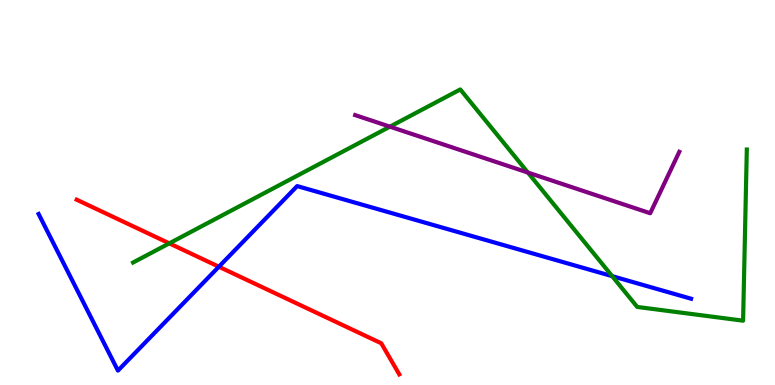[{'lines': ['blue', 'red'], 'intersections': [{'x': 2.82, 'y': 3.07}]}, {'lines': ['green', 'red'], 'intersections': [{'x': 2.18, 'y': 3.68}]}, {'lines': ['purple', 'red'], 'intersections': []}, {'lines': ['blue', 'green'], 'intersections': [{'x': 7.9, 'y': 2.83}]}, {'lines': ['blue', 'purple'], 'intersections': []}, {'lines': ['green', 'purple'], 'intersections': [{'x': 5.03, 'y': 6.71}, {'x': 6.81, 'y': 5.52}]}]